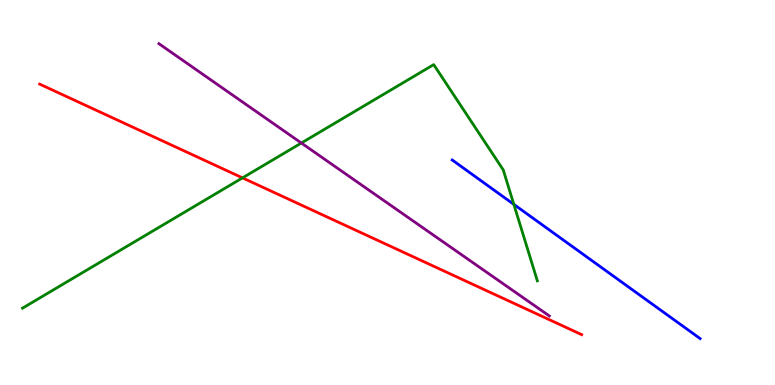[{'lines': ['blue', 'red'], 'intersections': []}, {'lines': ['green', 'red'], 'intersections': [{'x': 3.13, 'y': 5.38}]}, {'lines': ['purple', 'red'], 'intersections': []}, {'lines': ['blue', 'green'], 'intersections': [{'x': 6.63, 'y': 4.69}]}, {'lines': ['blue', 'purple'], 'intersections': []}, {'lines': ['green', 'purple'], 'intersections': [{'x': 3.89, 'y': 6.29}]}]